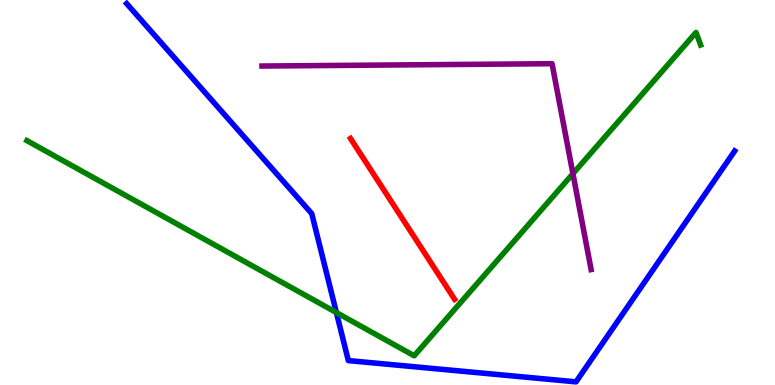[{'lines': ['blue', 'red'], 'intersections': []}, {'lines': ['green', 'red'], 'intersections': []}, {'lines': ['purple', 'red'], 'intersections': []}, {'lines': ['blue', 'green'], 'intersections': [{'x': 4.34, 'y': 1.88}]}, {'lines': ['blue', 'purple'], 'intersections': []}, {'lines': ['green', 'purple'], 'intersections': [{'x': 7.39, 'y': 5.49}]}]